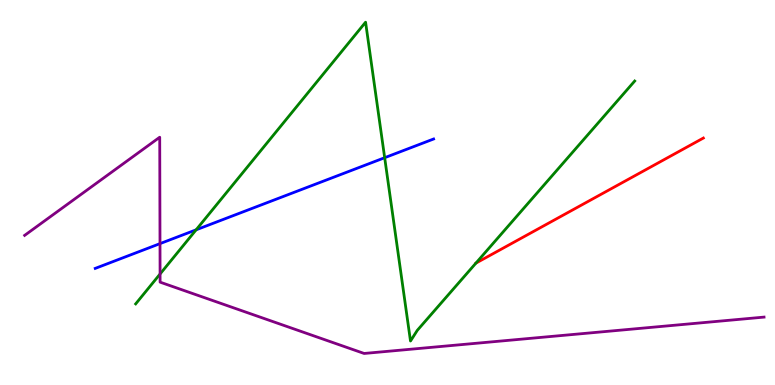[{'lines': ['blue', 'red'], 'intersections': []}, {'lines': ['green', 'red'], 'intersections': []}, {'lines': ['purple', 'red'], 'intersections': []}, {'lines': ['blue', 'green'], 'intersections': [{'x': 2.53, 'y': 4.03}, {'x': 4.96, 'y': 5.9}]}, {'lines': ['blue', 'purple'], 'intersections': [{'x': 2.06, 'y': 3.67}]}, {'lines': ['green', 'purple'], 'intersections': [{'x': 2.07, 'y': 2.88}]}]